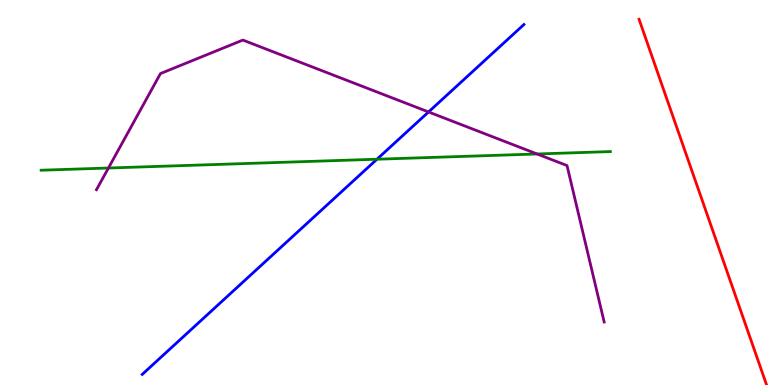[{'lines': ['blue', 'red'], 'intersections': []}, {'lines': ['green', 'red'], 'intersections': []}, {'lines': ['purple', 'red'], 'intersections': []}, {'lines': ['blue', 'green'], 'intersections': [{'x': 4.86, 'y': 5.86}]}, {'lines': ['blue', 'purple'], 'intersections': [{'x': 5.53, 'y': 7.09}]}, {'lines': ['green', 'purple'], 'intersections': [{'x': 1.4, 'y': 5.64}, {'x': 6.93, 'y': 6.0}]}]